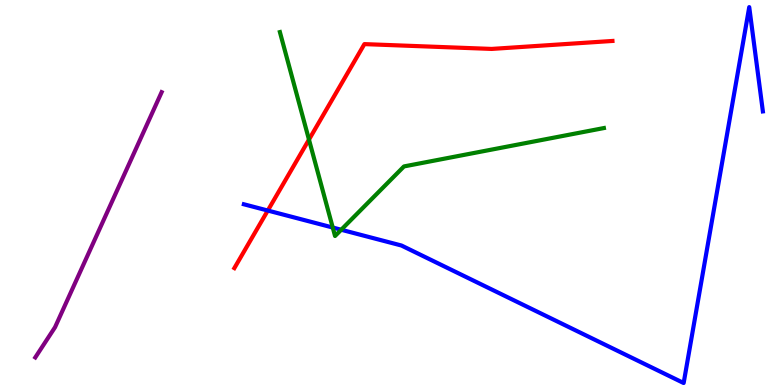[{'lines': ['blue', 'red'], 'intersections': [{'x': 3.46, 'y': 4.53}]}, {'lines': ['green', 'red'], 'intersections': [{'x': 3.99, 'y': 6.37}]}, {'lines': ['purple', 'red'], 'intersections': []}, {'lines': ['blue', 'green'], 'intersections': [{'x': 4.29, 'y': 4.09}, {'x': 4.4, 'y': 4.03}]}, {'lines': ['blue', 'purple'], 'intersections': []}, {'lines': ['green', 'purple'], 'intersections': []}]